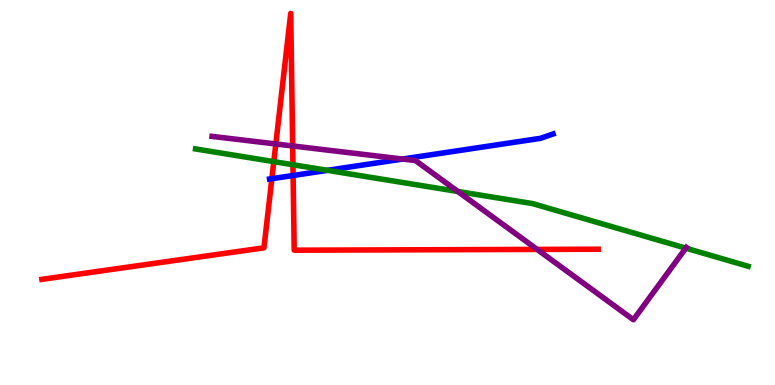[{'lines': ['blue', 'red'], 'intersections': [{'x': 3.51, 'y': 5.36}, {'x': 3.78, 'y': 5.44}]}, {'lines': ['green', 'red'], 'intersections': [{'x': 3.53, 'y': 5.8}, {'x': 3.78, 'y': 5.72}]}, {'lines': ['purple', 'red'], 'intersections': [{'x': 3.56, 'y': 6.26}, {'x': 3.78, 'y': 6.21}, {'x': 6.93, 'y': 3.52}]}, {'lines': ['blue', 'green'], 'intersections': [{'x': 4.23, 'y': 5.58}]}, {'lines': ['blue', 'purple'], 'intersections': [{'x': 5.2, 'y': 5.87}]}, {'lines': ['green', 'purple'], 'intersections': [{'x': 5.91, 'y': 5.03}, {'x': 8.85, 'y': 3.55}]}]